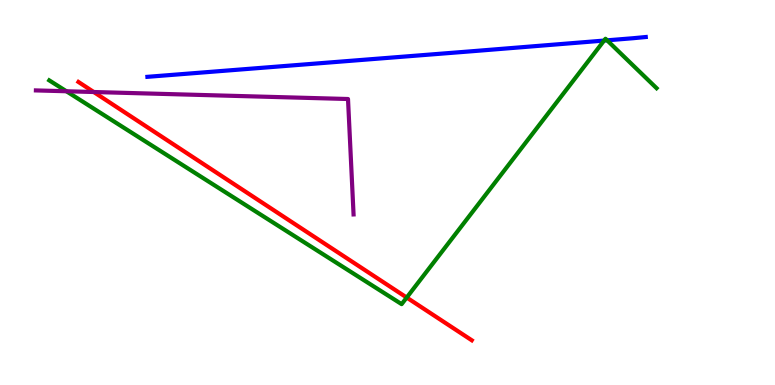[{'lines': ['blue', 'red'], 'intersections': []}, {'lines': ['green', 'red'], 'intersections': [{'x': 5.25, 'y': 2.27}]}, {'lines': ['purple', 'red'], 'intersections': [{'x': 1.21, 'y': 7.61}]}, {'lines': ['blue', 'green'], 'intersections': [{'x': 7.79, 'y': 8.95}, {'x': 7.83, 'y': 8.95}]}, {'lines': ['blue', 'purple'], 'intersections': []}, {'lines': ['green', 'purple'], 'intersections': [{'x': 0.857, 'y': 7.63}]}]